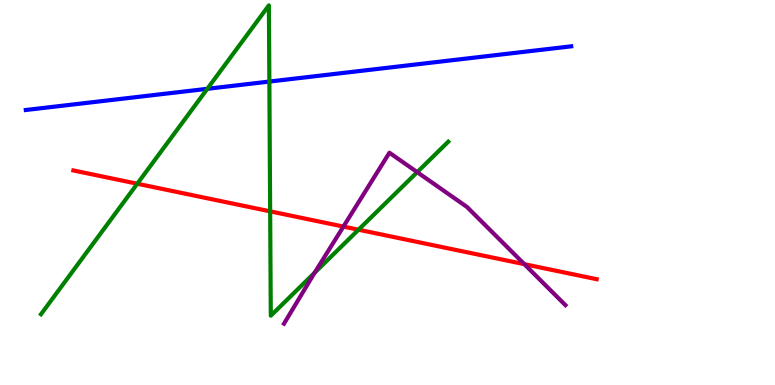[{'lines': ['blue', 'red'], 'intersections': []}, {'lines': ['green', 'red'], 'intersections': [{'x': 1.77, 'y': 5.23}, {'x': 3.49, 'y': 4.51}, {'x': 4.63, 'y': 4.03}]}, {'lines': ['purple', 'red'], 'intersections': [{'x': 4.43, 'y': 4.11}, {'x': 6.77, 'y': 3.14}]}, {'lines': ['blue', 'green'], 'intersections': [{'x': 2.68, 'y': 7.69}, {'x': 3.48, 'y': 7.88}]}, {'lines': ['blue', 'purple'], 'intersections': []}, {'lines': ['green', 'purple'], 'intersections': [{'x': 4.06, 'y': 2.92}, {'x': 5.38, 'y': 5.53}]}]